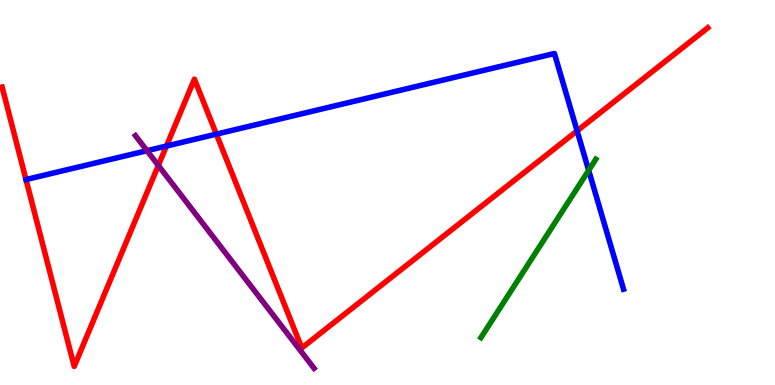[{'lines': ['blue', 'red'], 'intersections': [{'x': 2.15, 'y': 6.21}, {'x': 2.79, 'y': 6.52}, {'x': 7.45, 'y': 6.6}]}, {'lines': ['green', 'red'], 'intersections': []}, {'lines': ['purple', 'red'], 'intersections': [{'x': 2.04, 'y': 5.7}]}, {'lines': ['blue', 'green'], 'intersections': [{'x': 7.6, 'y': 5.58}]}, {'lines': ['blue', 'purple'], 'intersections': [{'x': 1.9, 'y': 6.09}]}, {'lines': ['green', 'purple'], 'intersections': []}]